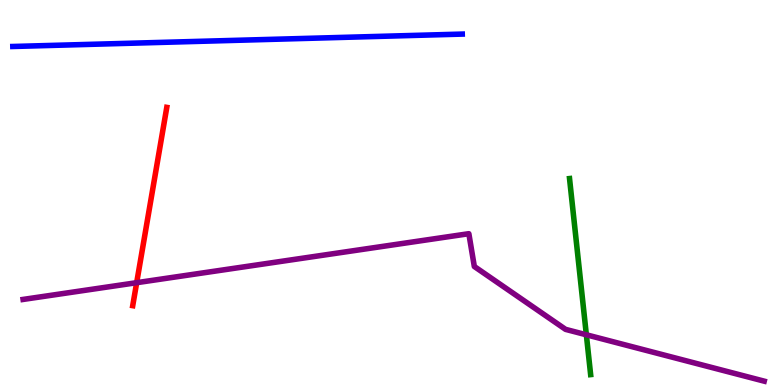[{'lines': ['blue', 'red'], 'intersections': []}, {'lines': ['green', 'red'], 'intersections': []}, {'lines': ['purple', 'red'], 'intersections': [{'x': 1.76, 'y': 2.66}]}, {'lines': ['blue', 'green'], 'intersections': []}, {'lines': ['blue', 'purple'], 'intersections': []}, {'lines': ['green', 'purple'], 'intersections': [{'x': 7.57, 'y': 1.3}]}]